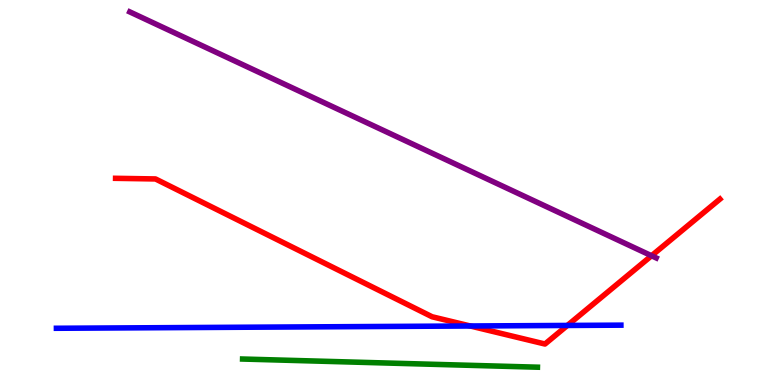[{'lines': ['blue', 'red'], 'intersections': [{'x': 6.07, 'y': 1.53}, {'x': 7.32, 'y': 1.55}]}, {'lines': ['green', 'red'], 'intersections': []}, {'lines': ['purple', 'red'], 'intersections': [{'x': 8.41, 'y': 3.36}]}, {'lines': ['blue', 'green'], 'intersections': []}, {'lines': ['blue', 'purple'], 'intersections': []}, {'lines': ['green', 'purple'], 'intersections': []}]